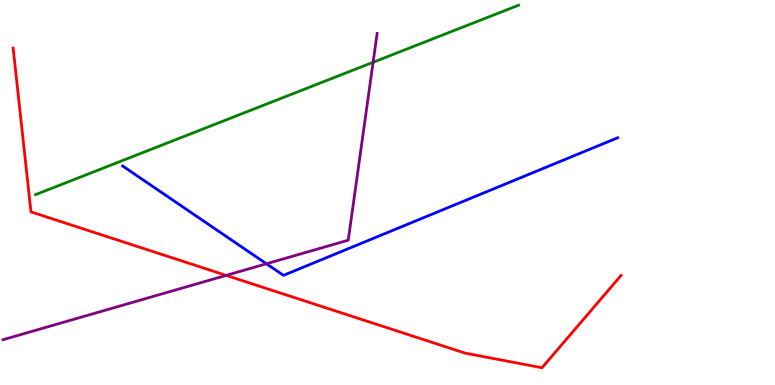[{'lines': ['blue', 'red'], 'intersections': []}, {'lines': ['green', 'red'], 'intersections': []}, {'lines': ['purple', 'red'], 'intersections': [{'x': 2.92, 'y': 2.85}]}, {'lines': ['blue', 'green'], 'intersections': []}, {'lines': ['blue', 'purple'], 'intersections': [{'x': 3.44, 'y': 3.15}]}, {'lines': ['green', 'purple'], 'intersections': [{'x': 4.81, 'y': 8.38}]}]